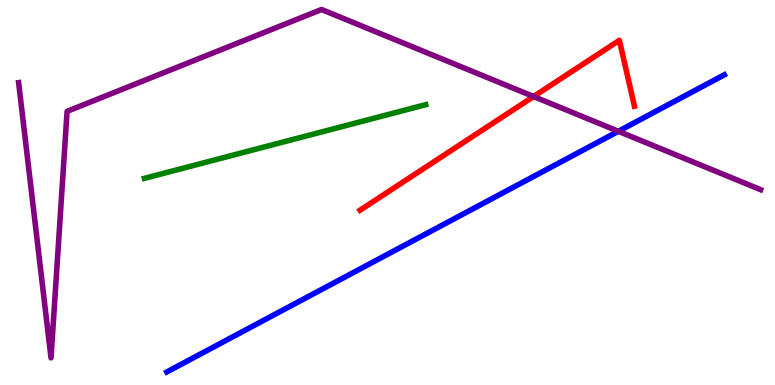[{'lines': ['blue', 'red'], 'intersections': []}, {'lines': ['green', 'red'], 'intersections': []}, {'lines': ['purple', 'red'], 'intersections': [{'x': 6.89, 'y': 7.49}]}, {'lines': ['blue', 'green'], 'intersections': []}, {'lines': ['blue', 'purple'], 'intersections': [{'x': 7.98, 'y': 6.59}]}, {'lines': ['green', 'purple'], 'intersections': []}]